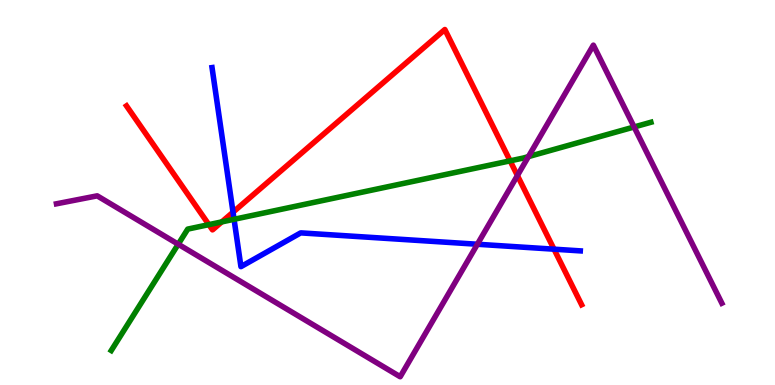[{'lines': ['blue', 'red'], 'intersections': [{'x': 3.01, 'y': 4.49}, {'x': 7.15, 'y': 3.53}]}, {'lines': ['green', 'red'], 'intersections': [{'x': 2.69, 'y': 4.17}, {'x': 2.86, 'y': 4.24}, {'x': 6.58, 'y': 5.82}]}, {'lines': ['purple', 'red'], 'intersections': [{'x': 6.68, 'y': 5.44}]}, {'lines': ['blue', 'green'], 'intersections': [{'x': 3.02, 'y': 4.3}]}, {'lines': ['blue', 'purple'], 'intersections': [{'x': 6.16, 'y': 3.66}]}, {'lines': ['green', 'purple'], 'intersections': [{'x': 2.3, 'y': 3.66}, {'x': 6.82, 'y': 5.93}, {'x': 8.18, 'y': 6.7}]}]